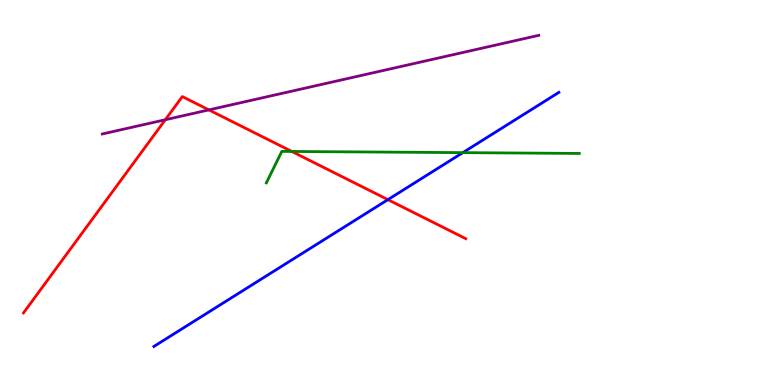[{'lines': ['blue', 'red'], 'intersections': [{'x': 5.01, 'y': 4.81}]}, {'lines': ['green', 'red'], 'intersections': [{'x': 3.77, 'y': 6.07}]}, {'lines': ['purple', 'red'], 'intersections': [{'x': 2.13, 'y': 6.89}, {'x': 2.7, 'y': 7.15}]}, {'lines': ['blue', 'green'], 'intersections': [{'x': 5.97, 'y': 6.04}]}, {'lines': ['blue', 'purple'], 'intersections': []}, {'lines': ['green', 'purple'], 'intersections': []}]